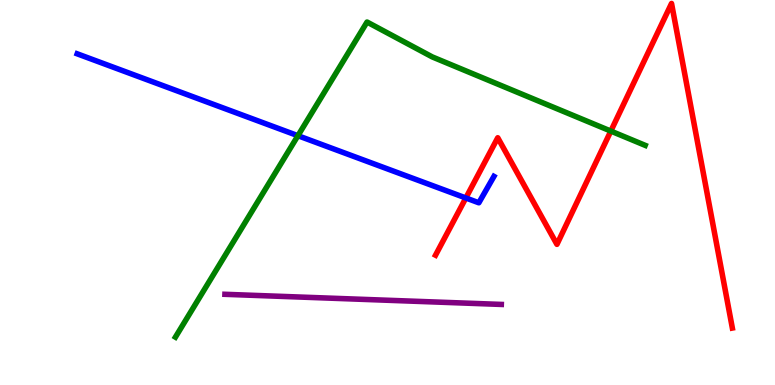[{'lines': ['blue', 'red'], 'intersections': [{'x': 6.01, 'y': 4.86}]}, {'lines': ['green', 'red'], 'intersections': [{'x': 7.88, 'y': 6.6}]}, {'lines': ['purple', 'red'], 'intersections': []}, {'lines': ['blue', 'green'], 'intersections': [{'x': 3.84, 'y': 6.48}]}, {'lines': ['blue', 'purple'], 'intersections': []}, {'lines': ['green', 'purple'], 'intersections': []}]